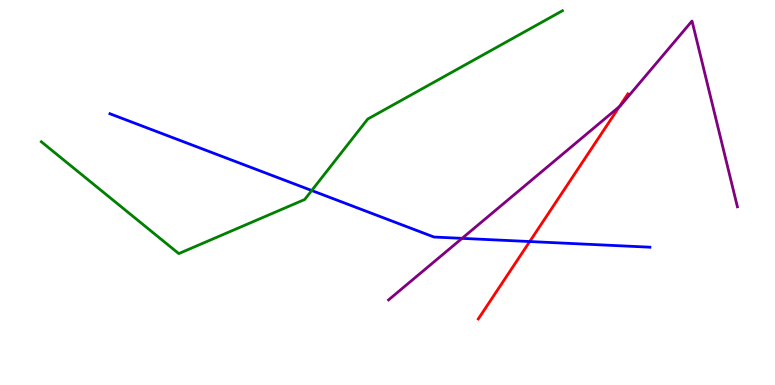[{'lines': ['blue', 'red'], 'intersections': [{'x': 6.84, 'y': 3.73}]}, {'lines': ['green', 'red'], 'intersections': []}, {'lines': ['purple', 'red'], 'intersections': [{'x': 7.99, 'y': 7.23}]}, {'lines': ['blue', 'green'], 'intersections': [{'x': 4.02, 'y': 5.05}]}, {'lines': ['blue', 'purple'], 'intersections': [{'x': 5.96, 'y': 3.81}]}, {'lines': ['green', 'purple'], 'intersections': []}]